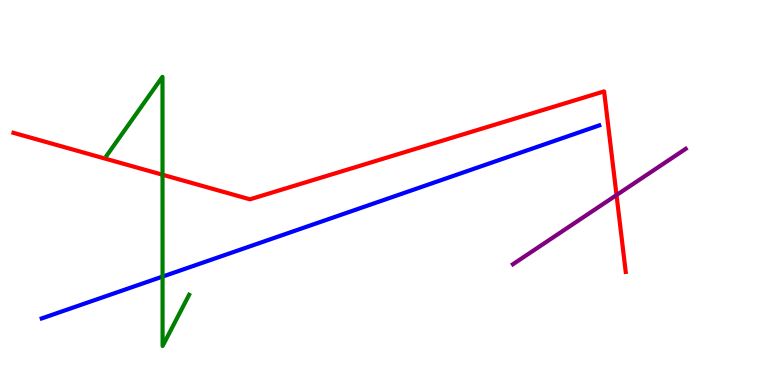[{'lines': ['blue', 'red'], 'intersections': []}, {'lines': ['green', 'red'], 'intersections': [{'x': 2.1, 'y': 5.46}]}, {'lines': ['purple', 'red'], 'intersections': [{'x': 7.96, 'y': 4.93}]}, {'lines': ['blue', 'green'], 'intersections': [{'x': 2.1, 'y': 2.82}]}, {'lines': ['blue', 'purple'], 'intersections': []}, {'lines': ['green', 'purple'], 'intersections': []}]